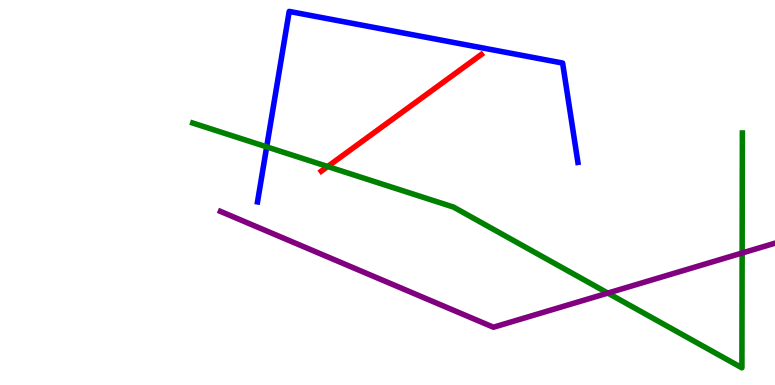[{'lines': ['blue', 'red'], 'intersections': []}, {'lines': ['green', 'red'], 'intersections': [{'x': 4.23, 'y': 5.67}]}, {'lines': ['purple', 'red'], 'intersections': []}, {'lines': ['blue', 'green'], 'intersections': [{'x': 3.44, 'y': 6.19}]}, {'lines': ['blue', 'purple'], 'intersections': []}, {'lines': ['green', 'purple'], 'intersections': [{'x': 7.84, 'y': 2.39}, {'x': 9.58, 'y': 3.43}]}]